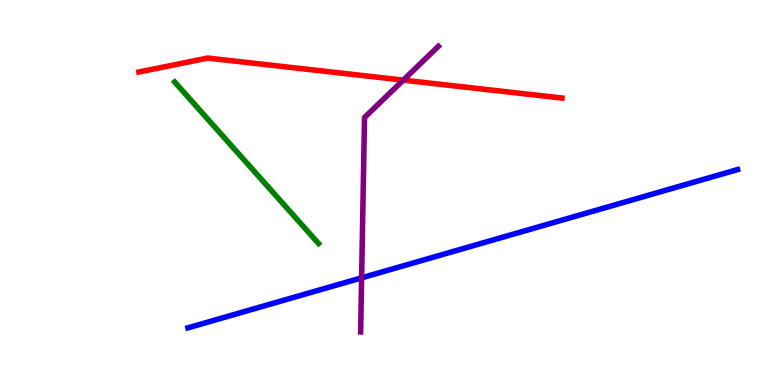[{'lines': ['blue', 'red'], 'intersections': []}, {'lines': ['green', 'red'], 'intersections': []}, {'lines': ['purple', 'red'], 'intersections': [{'x': 5.2, 'y': 7.92}]}, {'lines': ['blue', 'green'], 'intersections': []}, {'lines': ['blue', 'purple'], 'intersections': [{'x': 4.67, 'y': 2.78}]}, {'lines': ['green', 'purple'], 'intersections': []}]